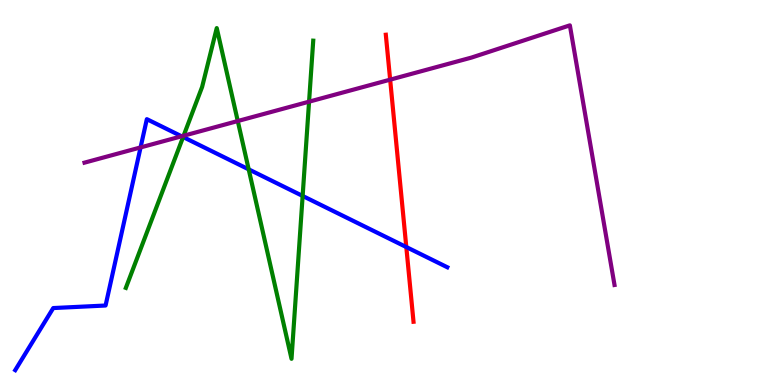[{'lines': ['blue', 'red'], 'intersections': [{'x': 5.24, 'y': 3.58}]}, {'lines': ['green', 'red'], 'intersections': []}, {'lines': ['purple', 'red'], 'intersections': [{'x': 5.03, 'y': 7.93}]}, {'lines': ['blue', 'green'], 'intersections': [{'x': 2.36, 'y': 6.44}, {'x': 3.21, 'y': 5.6}, {'x': 3.9, 'y': 4.91}]}, {'lines': ['blue', 'purple'], 'intersections': [{'x': 1.81, 'y': 6.17}, {'x': 2.34, 'y': 6.46}]}, {'lines': ['green', 'purple'], 'intersections': [{'x': 2.37, 'y': 6.47}, {'x': 3.07, 'y': 6.86}, {'x': 3.99, 'y': 7.36}]}]